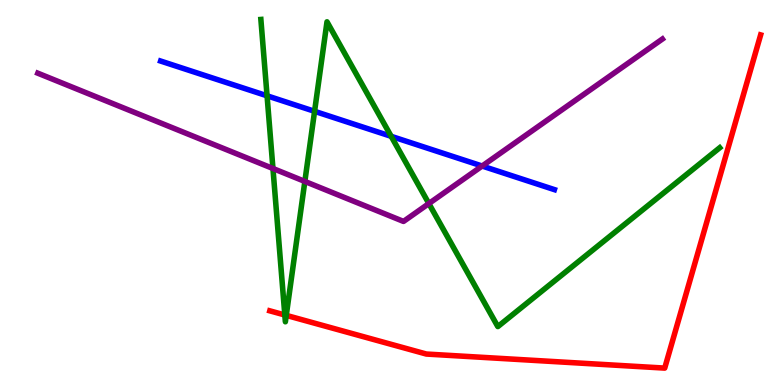[{'lines': ['blue', 'red'], 'intersections': []}, {'lines': ['green', 'red'], 'intersections': [{'x': 3.68, 'y': 1.82}, {'x': 3.69, 'y': 1.81}]}, {'lines': ['purple', 'red'], 'intersections': []}, {'lines': ['blue', 'green'], 'intersections': [{'x': 3.45, 'y': 7.51}, {'x': 4.06, 'y': 7.11}, {'x': 5.05, 'y': 6.46}]}, {'lines': ['blue', 'purple'], 'intersections': [{'x': 6.22, 'y': 5.69}]}, {'lines': ['green', 'purple'], 'intersections': [{'x': 3.52, 'y': 5.62}, {'x': 3.93, 'y': 5.29}, {'x': 5.53, 'y': 4.71}]}]